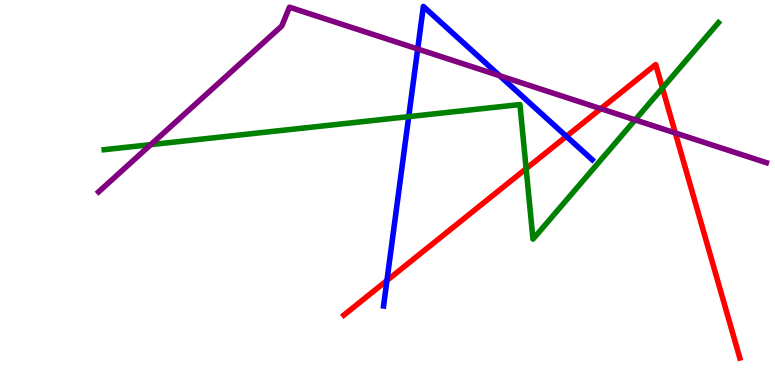[{'lines': ['blue', 'red'], 'intersections': [{'x': 4.99, 'y': 2.71}, {'x': 7.31, 'y': 6.46}]}, {'lines': ['green', 'red'], 'intersections': [{'x': 6.79, 'y': 5.62}, {'x': 8.55, 'y': 7.71}]}, {'lines': ['purple', 'red'], 'intersections': [{'x': 7.75, 'y': 7.18}, {'x': 8.71, 'y': 6.55}]}, {'lines': ['blue', 'green'], 'intersections': [{'x': 5.27, 'y': 6.97}]}, {'lines': ['blue', 'purple'], 'intersections': [{'x': 5.39, 'y': 8.73}, {'x': 6.45, 'y': 8.03}]}, {'lines': ['green', 'purple'], 'intersections': [{'x': 1.95, 'y': 6.24}, {'x': 8.2, 'y': 6.89}]}]